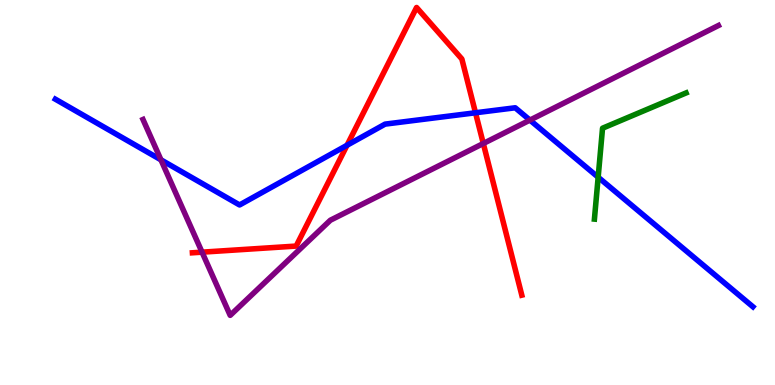[{'lines': ['blue', 'red'], 'intersections': [{'x': 4.48, 'y': 6.23}, {'x': 6.14, 'y': 7.07}]}, {'lines': ['green', 'red'], 'intersections': []}, {'lines': ['purple', 'red'], 'intersections': [{'x': 2.61, 'y': 3.45}, {'x': 6.24, 'y': 6.27}]}, {'lines': ['blue', 'green'], 'intersections': [{'x': 7.72, 'y': 5.4}]}, {'lines': ['blue', 'purple'], 'intersections': [{'x': 2.08, 'y': 5.85}, {'x': 6.84, 'y': 6.88}]}, {'lines': ['green', 'purple'], 'intersections': []}]